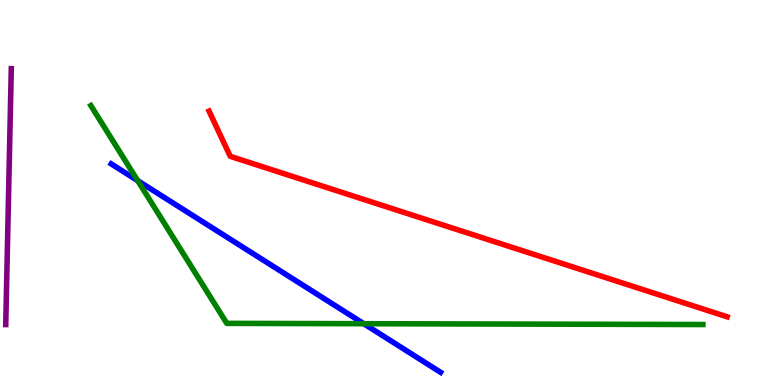[{'lines': ['blue', 'red'], 'intersections': []}, {'lines': ['green', 'red'], 'intersections': []}, {'lines': ['purple', 'red'], 'intersections': []}, {'lines': ['blue', 'green'], 'intersections': [{'x': 1.78, 'y': 5.31}, {'x': 4.69, 'y': 1.59}]}, {'lines': ['blue', 'purple'], 'intersections': []}, {'lines': ['green', 'purple'], 'intersections': []}]